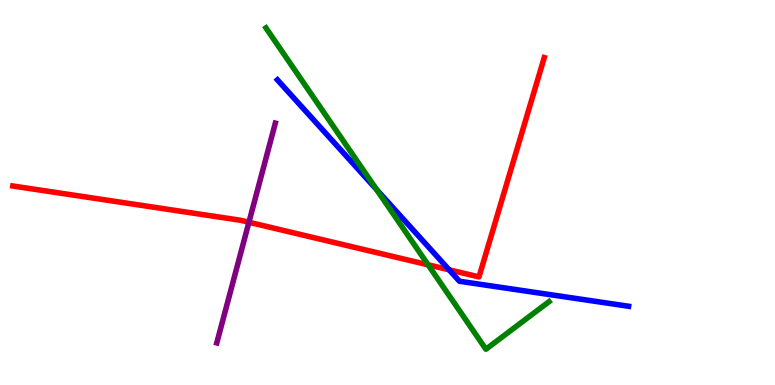[{'lines': ['blue', 'red'], 'intersections': [{'x': 5.8, 'y': 2.99}]}, {'lines': ['green', 'red'], 'intersections': [{'x': 5.52, 'y': 3.12}]}, {'lines': ['purple', 'red'], 'intersections': [{'x': 3.21, 'y': 4.23}]}, {'lines': ['blue', 'green'], 'intersections': [{'x': 4.86, 'y': 5.07}]}, {'lines': ['blue', 'purple'], 'intersections': []}, {'lines': ['green', 'purple'], 'intersections': []}]